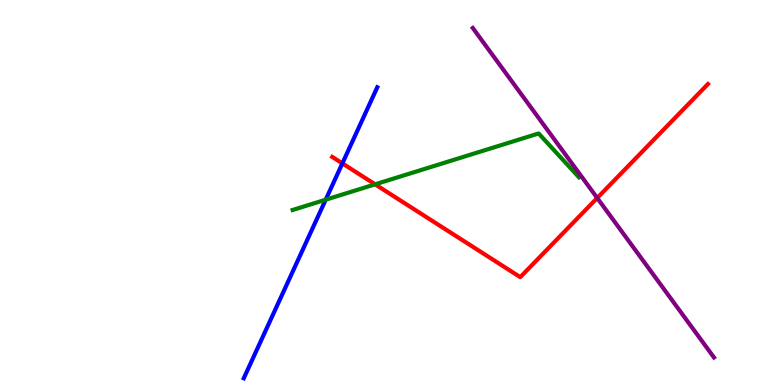[{'lines': ['blue', 'red'], 'intersections': [{'x': 4.42, 'y': 5.76}]}, {'lines': ['green', 'red'], 'intersections': [{'x': 4.84, 'y': 5.21}]}, {'lines': ['purple', 'red'], 'intersections': [{'x': 7.71, 'y': 4.86}]}, {'lines': ['blue', 'green'], 'intersections': [{'x': 4.2, 'y': 4.81}]}, {'lines': ['blue', 'purple'], 'intersections': []}, {'lines': ['green', 'purple'], 'intersections': []}]